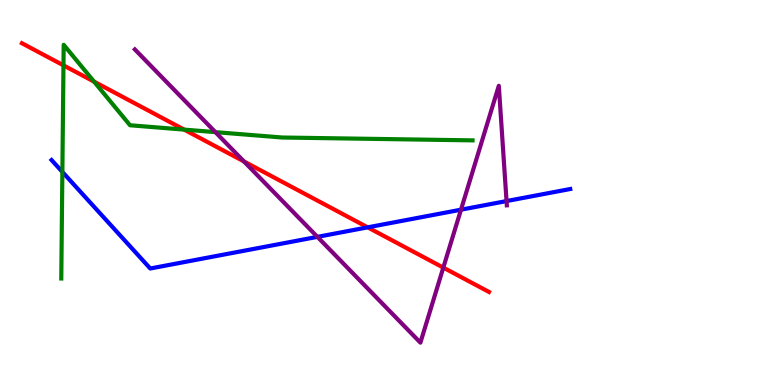[{'lines': ['blue', 'red'], 'intersections': [{'x': 4.74, 'y': 4.09}]}, {'lines': ['green', 'red'], 'intersections': [{'x': 0.819, 'y': 8.3}, {'x': 1.21, 'y': 7.88}, {'x': 2.38, 'y': 6.63}]}, {'lines': ['purple', 'red'], 'intersections': [{'x': 3.15, 'y': 5.81}, {'x': 5.72, 'y': 3.05}]}, {'lines': ['blue', 'green'], 'intersections': [{'x': 0.805, 'y': 5.53}]}, {'lines': ['blue', 'purple'], 'intersections': [{'x': 4.1, 'y': 3.85}, {'x': 5.95, 'y': 4.55}, {'x': 6.54, 'y': 4.78}]}, {'lines': ['green', 'purple'], 'intersections': [{'x': 2.78, 'y': 6.57}]}]